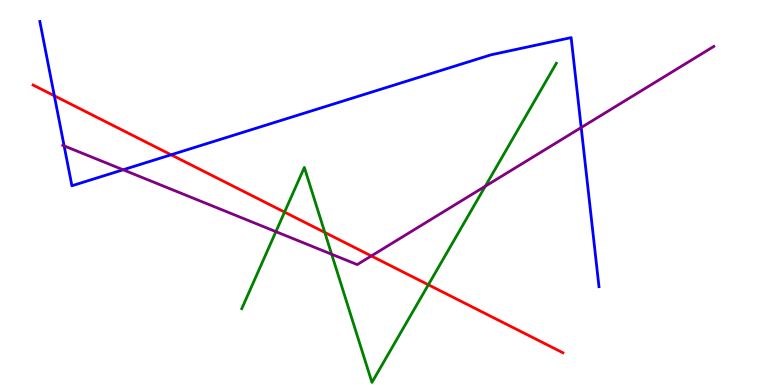[{'lines': ['blue', 'red'], 'intersections': [{'x': 0.701, 'y': 7.51}, {'x': 2.21, 'y': 5.98}]}, {'lines': ['green', 'red'], 'intersections': [{'x': 3.67, 'y': 4.49}, {'x': 4.19, 'y': 3.96}, {'x': 5.53, 'y': 2.6}]}, {'lines': ['purple', 'red'], 'intersections': [{'x': 4.79, 'y': 3.35}]}, {'lines': ['blue', 'green'], 'intersections': []}, {'lines': ['blue', 'purple'], 'intersections': [{'x': 0.827, 'y': 6.21}, {'x': 1.59, 'y': 5.59}, {'x': 7.5, 'y': 6.69}]}, {'lines': ['green', 'purple'], 'intersections': [{'x': 3.56, 'y': 3.98}, {'x': 4.28, 'y': 3.4}, {'x': 6.26, 'y': 5.16}]}]